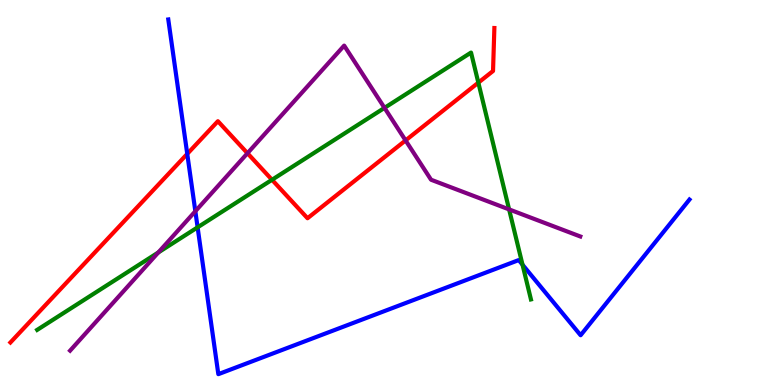[{'lines': ['blue', 'red'], 'intersections': [{'x': 2.42, 'y': 6.0}]}, {'lines': ['green', 'red'], 'intersections': [{'x': 3.51, 'y': 5.33}, {'x': 6.17, 'y': 7.85}]}, {'lines': ['purple', 'red'], 'intersections': [{'x': 3.19, 'y': 6.02}, {'x': 5.23, 'y': 6.35}]}, {'lines': ['blue', 'green'], 'intersections': [{'x': 2.55, 'y': 4.1}, {'x': 6.74, 'y': 3.12}]}, {'lines': ['blue', 'purple'], 'intersections': [{'x': 2.52, 'y': 4.51}]}, {'lines': ['green', 'purple'], 'intersections': [{'x': 2.04, 'y': 3.44}, {'x': 4.96, 'y': 7.2}, {'x': 6.57, 'y': 4.56}]}]